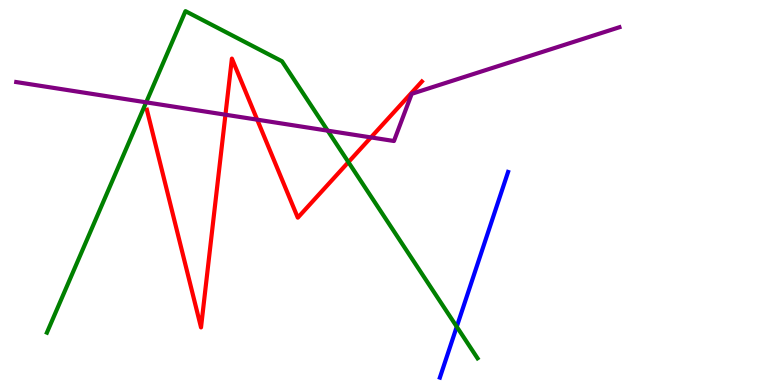[{'lines': ['blue', 'red'], 'intersections': []}, {'lines': ['green', 'red'], 'intersections': [{'x': 4.5, 'y': 5.79}]}, {'lines': ['purple', 'red'], 'intersections': [{'x': 2.91, 'y': 7.02}, {'x': 3.32, 'y': 6.89}, {'x': 4.79, 'y': 6.43}]}, {'lines': ['blue', 'green'], 'intersections': [{'x': 5.89, 'y': 1.51}]}, {'lines': ['blue', 'purple'], 'intersections': []}, {'lines': ['green', 'purple'], 'intersections': [{'x': 1.89, 'y': 7.34}, {'x': 4.23, 'y': 6.61}]}]